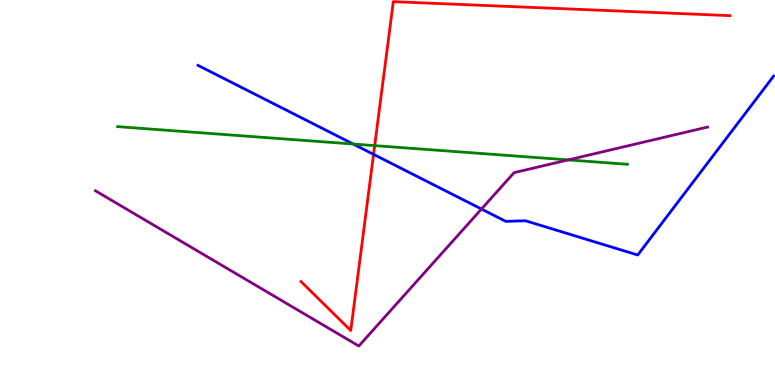[{'lines': ['blue', 'red'], 'intersections': [{'x': 4.82, 'y': 5.99}]}, {'lines': ['green', 'red'], 'intersections': [{'x': 4.83, 'y': 6.22}]}, {'lines': ['purple', 'red'], 'intersections': []}, {'lines': ['blue', 'green'], 'intersections': [{'x': 4.56, 'y': 6.26}]}, {'lines': ['blue', 'purple'], 'intersections': [{'x': 6.21, 'y': 4.57}]}, {'lines': ['green', 'purple'], 'intersections': [{'x': 7.33, 'y': 5.85}]}]